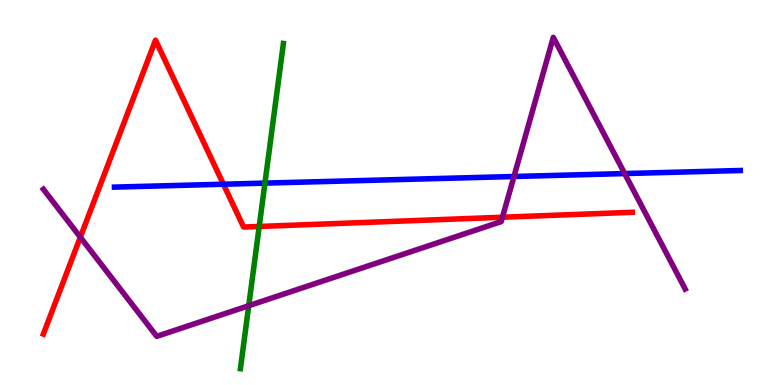[{'lines': ['blue', 'red'], 'intersections': [{'x': 2.88, 'y': 5.21}]}, {'lines': ['green', 'red'], 'intersections': [{'x': 3.34, 'y': 4.12}]}, {'lines': ['purple', 'red'], 'intersections': [{'x': 1.04, 'y': 3.84}, {'x': 6.48, 'y': 4.36}]}, {'lines': ['blue', 'green'], 'intersections': [{'x': 3.42, 'y': 5.24}]}, {'lines': ['blue', 'purple'], 'intersections': [{'x': 6.63, 'y': 5.42}, {'x': 8.06, 'y': 5.49}]}, {'lines': ['green', 'purple'], 'intersections': [{'x': 3.21, 'y': 2.06}]}]